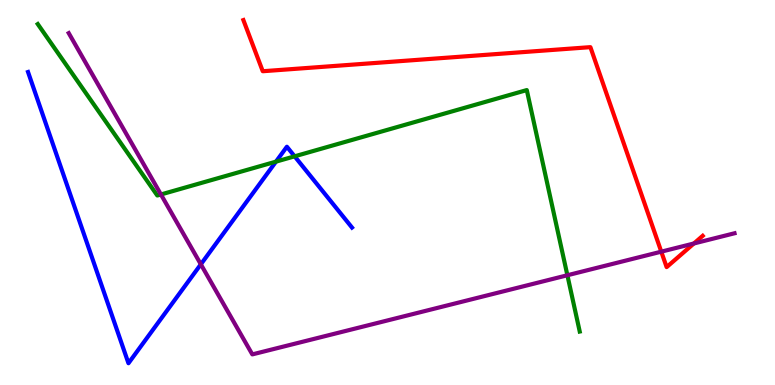[{'lines': ['blue', 'red'], 'intersections': []}, {'lines': ['green', 'red'], 'intersections': []}, {'lines': ['purple', 'red'], 'intersections': [{'x': 8.53, 'y': 3.46}, {'x': 8.95, 'y': 3.68}]}, {'lines': ['blue', 'green'], 'intersections': [{'x': 3.56, 'y': 5.8}, {'x': 3.8, 'y': 5.94}]}, {'lines': ['blue', 'purple'], 'intersections': [{'x': 2.59, 'y': 3.13}]}, {'lines': ['green', 'purple'], 'intersections': [{'x': 2.08, 'y': 4.95}, {'x': 7.32, 'y': 2.85}]}]